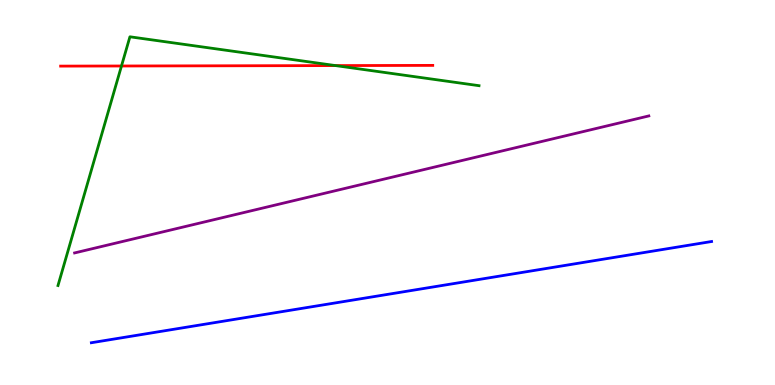[{'lines': ['blue', 'red'], 'intersections': []}, {'lines': ['green', 'red'], 'intersections': [{'x': 1.57, 'y': 8.29}, {'x': 4.33, 'y': 8.3}]}, {'lines': ['purple', 'red'], 'intersections': []}, {'lines': ['blue', 'green'], 'intersections': []}, {'lines': ['blue', 'purple'], 'intersections': []}, {'lines': ['green', 'purple'], 'intersections': []}]